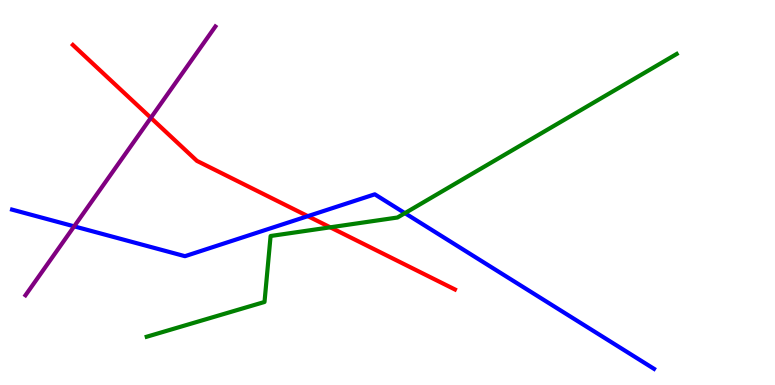[{'lines': ['blue', 'red'], 'intersections': [{'x': 3.97, 'y': 4.39}]}, {'lines': ['green', 'red'], 'intersections': [{'x': 4.26, 'y': 4.1}]}, {'lines': ['purple', 'red'], 'intersections': [{'x': 1.95, 'y': 6.94}]}, {'lines': ['blue', 'green'], 'intersections': [{'x': 5.22, 'y': 4.46}]}, {'lines': ['blue', 'purple'], 'intersections': [{'x': 0.957, 'y': 4.12}]}, {'lines': ['green', 'purple'], 'intersections': []}]